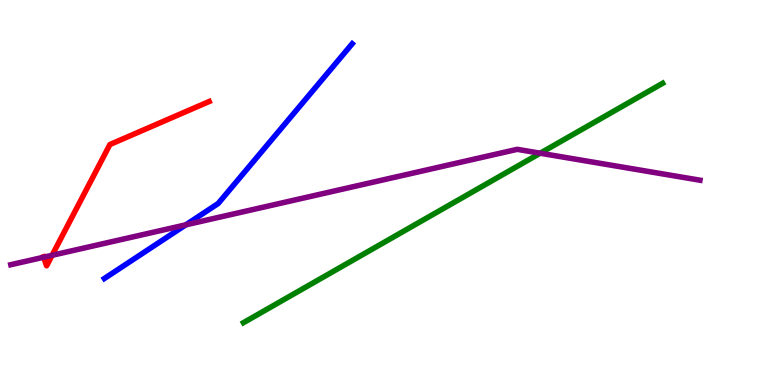[{'lines': ['blue', 'red'], 'intersections': []}, {'lines': ['green', 'red'], 'intersections': []}, {'lines': ['purple', 'red'], 'intersections': [{'x': 0.563, 'y': 3.32}, {'x': 0.672, 'y': 3.37}]}, {'lines': ['blue', 'green'], 'intersections': []}, {'lines': ['blue', 'purple'], 'intersections': [{'x': 2.4, 'y': 4.16}]}, {'lines': ['green', 'purple'], 'intersections': [{'x': 6.97, 'y': 6.02}]}]